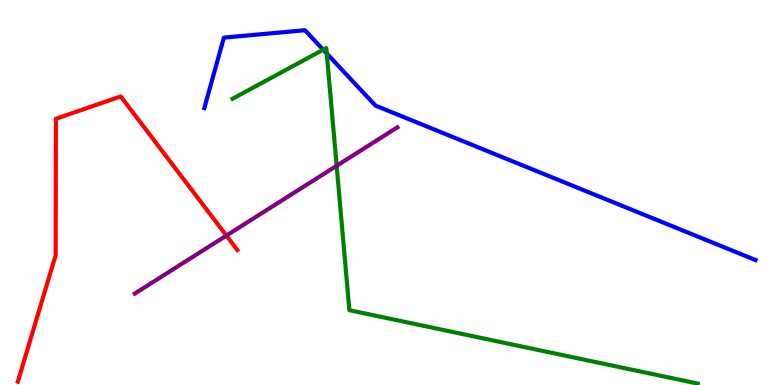[{'lines': ['blue', 'red'], 'intersections': []}, {'lines': ['green', 'red'], 'intersections': []}, {'lines': ['purple', 'red'], 'intersections': [{'x': 2.92, 'y': 3.88}]}, {'lines': ['blue', 'green'], 'intersections': [{'x': 4.17, 'y': 8.71}, {'x': 4.22, 'y': 8.61}]}, {'lines': ['blue', 'purple'], 'intersections': []}, {'lines': ['green', 'purple'], 'intersections': [{'x': 4.34, 'y': 5.69}]}]